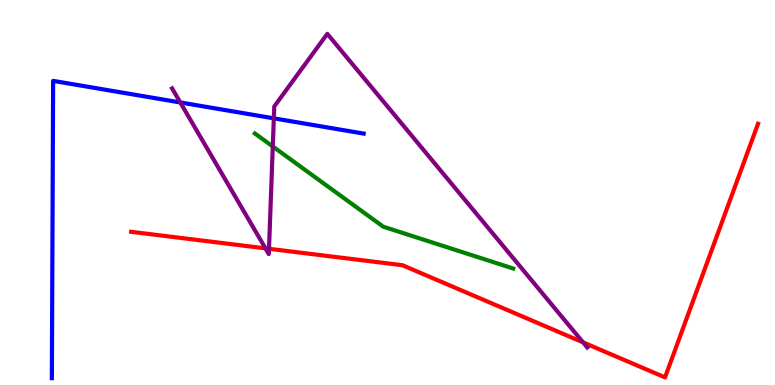[{'lines': ['blue', 'red'], 'intersections': []}, {'lines': ['green', 'red'], 'intersections': []}, {'lines': ['purple', 'red'], 'intersections': [{'x': 3.43, 'y': 3.55}, {'x': 3.47, 'y': 3.54}, {'x': 7.52, 'y': 1.11}]}, {'lines': ['blue', 'green'], 'intersections': []}, {'lines': ['blue', 'purple'], 'intersections': [{'x': 2.33, 'y': 7.34}, {'x': 3.53, 'y': 6.93}]}, {'lines': ['green', 'purple'], 'intersections': [{'x': 3.52, 'y': 6.2}]}]